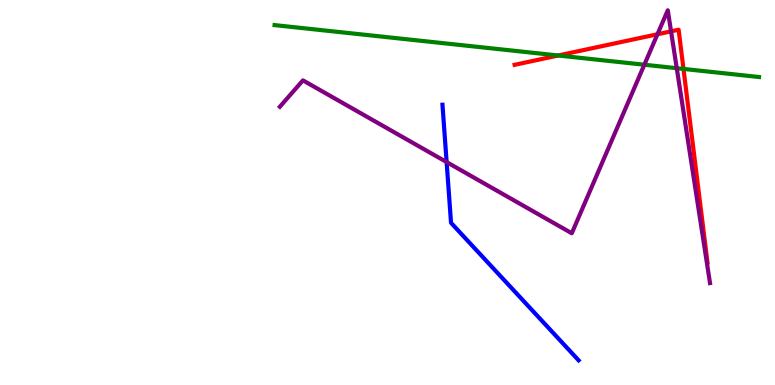[{'lines': ['blue', 'red'], 'intersections': []}, {'lines': ['green', 'red'], 'intersections': [{'x': 7.2, 'y': 8.56}, {'x': 8.82, 'y': 8.21}]}, {'lines': ['purple', 'red'], 'intersections': [{'x': 8.48, 'y': 9.11}, {'x': 8.66, 'y': 9.19}]}, {'lines': ['blue', 'green'], 'intersections': []}, {'lines': ['blue', 'purple'], 'intersections': [{'x': 5.76, 'y': 5.79}]}, {'lines': ['green', 'purple'], 'intersections': [{'x': 8.31, 'y': 8.32}, {'x': 8.73, 'y': 8.23}]}]